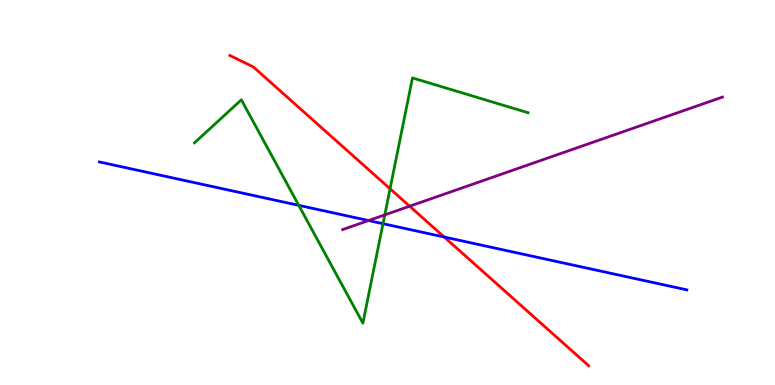[{'lines': ['blue', 'red'], 'intersections': [{'x': 5.73, 'y': 3.84}]}, {'lines': ['green', 'red'], 'intersections': [{'x': 5.03, 'y': 5.1}]}, {'lines': ['purple', 'red'], 'intersections': [{'x': 5.29, 'y': 4.64}]}, {'lines': ['blue', 'green'], 'intersections': [{'x': 3.86, 'y': 4.67}, {'x': 4.94, 'y': 4.19}]}, {'lines': ['blue', 'purple'], 'intersections': [{'x': 4.76, 'y': 4.27}]}, {'lines': ['green', 'purple'], 'intersections': [{'x': 4.96, 'y': 4.42}]}]